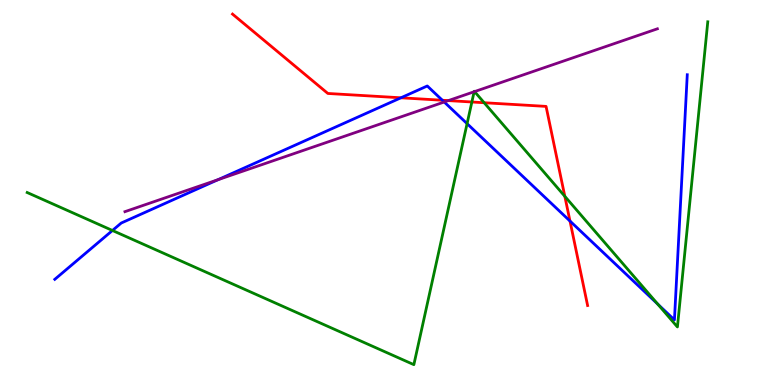[{'lines': ['blue', 'red'], 'intersections': [{'x': 5.17, 'y': 7.46}, {'x': 5.71, 'y': 7.4}, {'x': 7.35, 'y': 4.26}]}, {'lines': ['green', 'red'], 'intersections': [{'x': 6.09, 'y': 7.35}, {'x': 6.25, 'y': 7.33}, {'x': 7.29, 'y': 4.9}]}, {'lines': ['purple', 'red'], 'intersections': [{'x': 5.78, 'y': 7.39}]}, {'lines': ['blue', 'green'], 'intersections': [{'x': 1.45, 'y': 4.01}, {'x': 6.03, 'y': 6.79}, {'x': 8.49, 'y': 2.1}]}, {'lines': ['blue', 'purple'], 'intersections': [{'x': 2.81, 'y': 5.33}, {'x': 5.73, 'y': 7.35}]}, {'lines': ['green', 'purple'], 'intersections': [{'x': 6.12, 'y': 7.62}, {'x': 6.12, 'y': 7.62}]}]